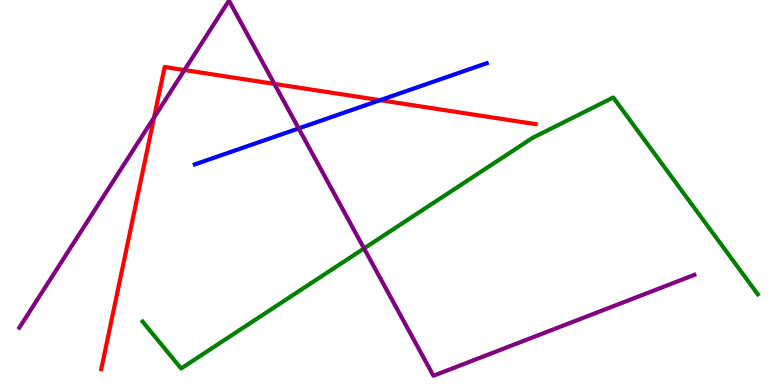[{'lines': ['blue', 'red'], 'intersections': [{'x': 4.9, 'y': 7.4}]}, {'lines': ['green', 'red'], 'intersections': []}, {'lines': ['purple', 'red'], 'intersections': [{'x': 1.99, 'y': 6.95}, {'x': 2.38, 'y': 8.18}, {'x': 3.54, 'y': 7.82}]}, {'lines': ['blue', 'green'], 'intersections': []}, {'lines': ['blue', 'purple'], 'intersections': [{'x': 3.85, 'y': 6.66}]}, {'lines': ['green', 'purple'], 'intersections': [{'x': 4.7, 'y': 3.55}]}]